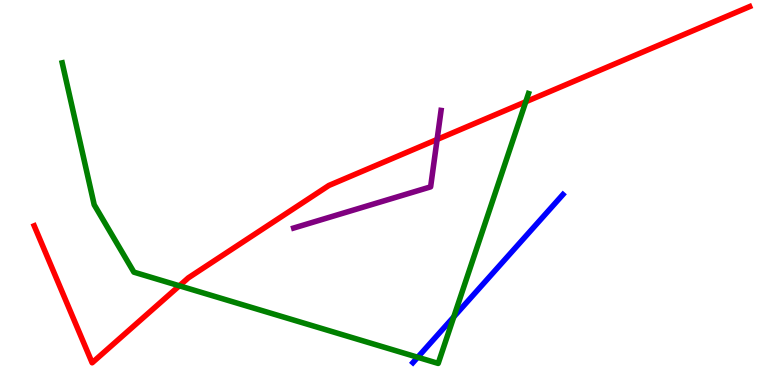[{'lines': ['blue', 'red'], 'intersections': []}, {'lines': ['green', 'red'], 'intersections': [{'x': 2.31, 'y': 2.58}, {'x': 6.78, 'y': 7.36}]}, {'lines': ['purple', 'red'], 'intersections': [{'x': 5.64, 'y': 6.38}]}, {'lines': ['blue', 'green'], 'intersections': [{'x': 5.39, 'y': 0.72}, {'x': 5.86, 'y': 1.77}]}, {'lines': ['blue', 'purple'], 'intersections': []}, {'lines': ['green', 'purple'], 'intersections': []}]